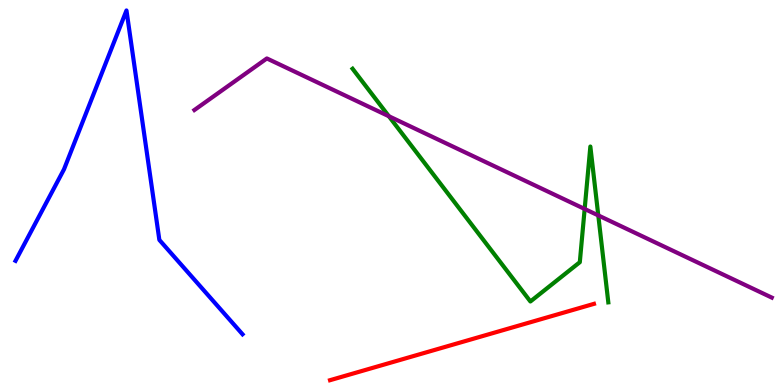[{'lines': ['blue', 'red'], 'intersections': []}, {'lines': ['green', 'red'], 'intersections': []}, {'lines': ['purple', 'red'], 'intersections': []}, {'lines': ['blue', 'green'], 'intersections': []}, {'lines': ['blue', 'purple'], 'intersections': []}, {'lines': ['green', 'purple'], 'intersections': [{'x': 5.02, 'y': 6.98}, {'x': 7.54, 'y': 4.57}, {'x': 7.72, 'y': 4.4}]}]